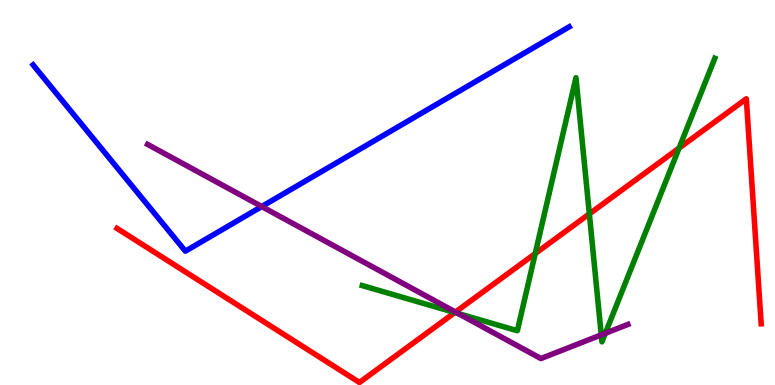[{'lines': ['blue', 'red'], 'intersections': []}, {'lines': ['green', 'red'], 'intersections': [{'x': 5.87, 'y': 1.88}, {'x': 6.91, 'y': 3.41}, {'x': 7.6, 'y': 4.44}, {'x': 8.76, 'y': 6.15}]}, {'lines': ['purple', 'red'], 'intersections': [{'x': 5.88, 'y': 1.9}]}, {'lines': ['blue', 'green'], 'intersections': []}, {'lines': ['blue', 'purple'], 'intersections': [{'x': 3.38, 'y': 4.64}]}, {'lines': ['green', 'purple'], 'intersections': [{'x': 5.91, 'y': 1.86}, {'x': 7.76, 'y': 1.3}, {'x': 7.81, 'y': 1.34}]}]